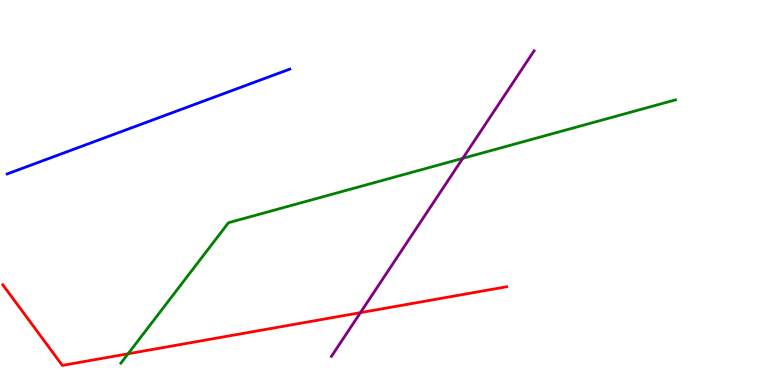[{'lines': ['blue', 'red'], 'intersections': []}, {'lines': ['green', 'red'], 'intersections': [{'x': 1.65, 'y': 0.811}]}, {'lines': ['purple', 'red'], 'intersections': [{'x': 4.65, 'y': 1.88}]}, {'lines': ['blue', 'green'], 'intersections': []}, {'lines': ['blue', 'purple'], 'intersections': []}, {'lines': ['green', 'purple'], 'intersections': [{'x': 5.97, 'y': 5.89}]}]